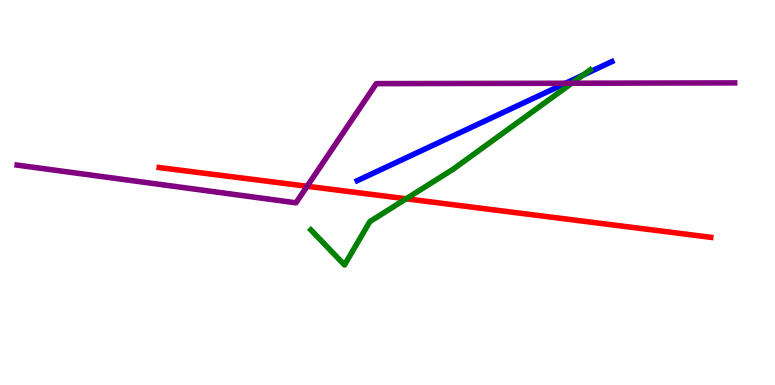[{'lines': ['blue', 'red'], 'intersections': []}, {'lines': ['green', 'red'], 'intersections': [{'x': 5.24, 'y': 4.84}]}, {'lines': ['purple', 'red'], 'intersections': [{'x': 3.96, 'y': 5.16}]}, {'lines': ['blue', 'green'], 'intersections': [{'x': 7.52, 'y': 8.05}]}, {'lines': ['blue', 'purple'], 'intersections': [{'x': 7.3, 'y': 7.84}]}, {'lines': ['green', 'purple'], 'intersections': [{'x': 7.38, 'y': 7.84}]}]